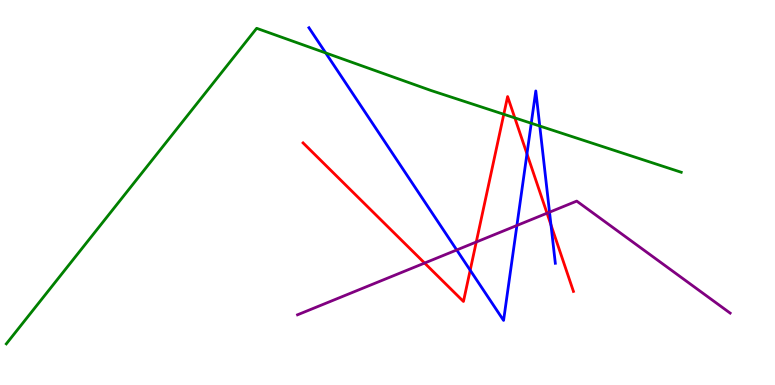[{'lines': ['blue', 'red'], 'intersections': [{'x': 6.07, 'y': 2.98}, {'x': 6.8, 'y': 6.0}, {'x': 7.11, 'y': 4.16}]}, {'lines': ['green', 'red'], 'intersections': [{'x': 6.5, 'y': 7.03}, {'x': 6.64, 'y': 6.94}]}, {'lines': ['purple', 'red'], 'intersections': [{'x': 5.48, 'y': 3.17}, {'x': 6.15, 'y': 3.71}, {'x': 7.06, 'y': 4.46}]}, {'lines': ['blue', 'green'], 'intersections': [{'x': 4.2, 'y': 8.63}, {'x': 6.85, 'y': 6.8}, {'x': 6.96, 'y': 6.73}]}, {'lines': ['blue', 'purple'], 'intersections': [{'x': 5.89, 'y': 3.51}, {'x': 6.67, 'y': 4.14}, {'x': 7.09, 'y': 4.49}]}, {'lines': ['green', 'purple'], 'intersections': []}]